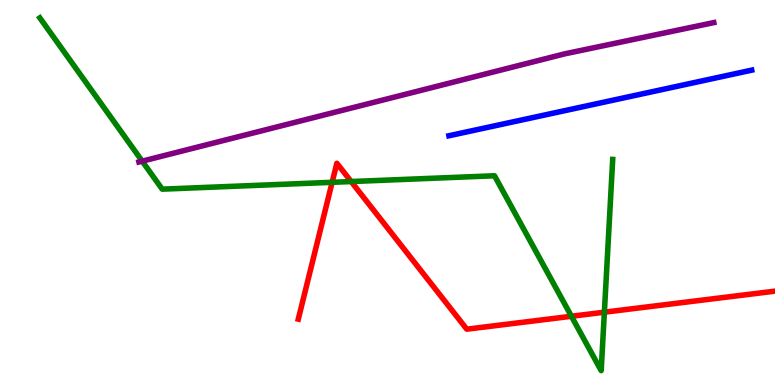[{'lines': ['blue', 'red'], 'intersections': []}, {'lines': ['green', 'red'], 'intersections': [{'x': 4.29, 'y': 5.26}, {'x': 4.53, 'y': 5.28}, {'x': 7.37, 'y': 1.79}, {'x': 7.8, 'y': 1.89}]}, {'lines': ['purple', 'red'], 'intersections': []}, {'lines': ['blue', 'green'], 'intersections': []}, {'lines': ['blue', 'purple'], 'intersections': []}, {'lines': ['green', 'purple'], 'intersections': [{'x': 1.83, 'y': 5.81}]}]